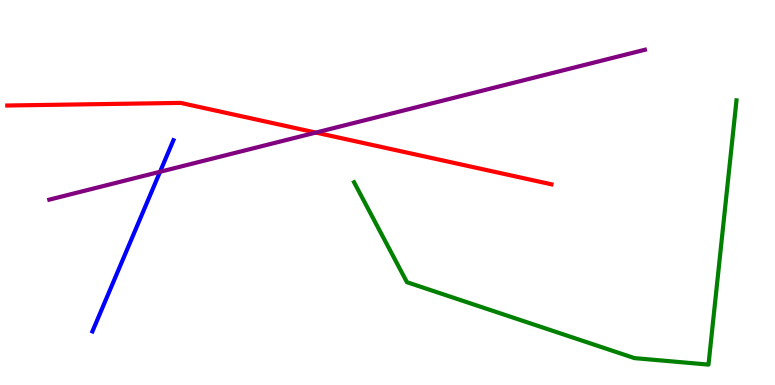[{'lines': ['blue', 'red'], 'intersections': []}, {'lines': ['green', 'red'], 'intersections': []}, {'lines': ['purple', 'red'], 'intersections': [{'x': 4.08, 'y': 6.56}]}, {'lines': ['blue', 'green'], 'intersections': []}, {'lines': ['blue', 'purple'], 'intersections': [{'x': 2.07, 'y': 5.54}]}, {'lines': ['green', 'purple'], 'intersections': []}]